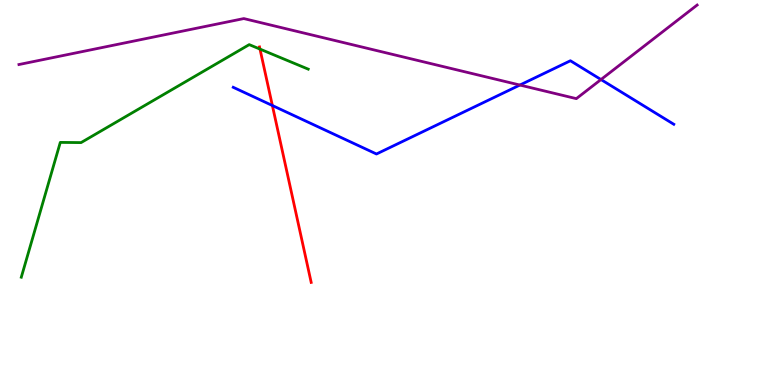[{'lines': ['blue', 'red'], 'intersections': [{'x': 3.51, 'y': 7.26}]}, {'lines': ['green', 'red'], 'intersections': [{'x': 3.35, 'y': 8.72}]}, {'lines': ['purple', 'red'], 'intersections': []}, {'lines': ['blue', 'green'], 'intersections': []}, {'lines': ['blue', 'purple'], 'intersections': [{'x': 6.71, 'y': 7.79}, {'x': 7.75, 'y': 7.93}]}, {'lines': ['green', 'purple'], 'intersections': []}]